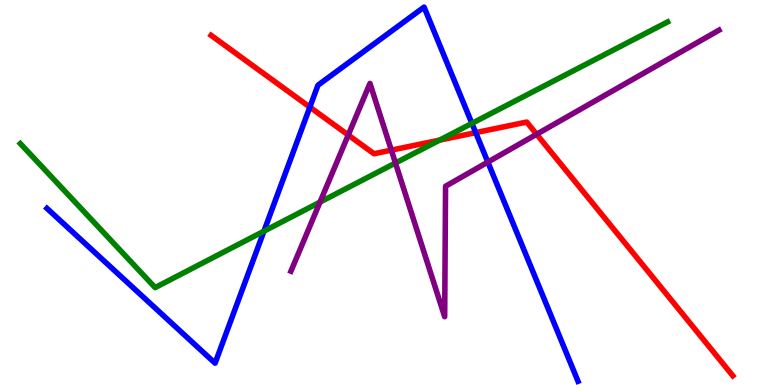[{'lines': ['blue', 'red'], 'intersections': [{'x': 4.0, 'y': 7.22}, {'x': 6.14, 'y': 6.55}]}, {'lines': ['green', 'red'], 'intersections': [{'x': 5.67, 'y': 6.36}]}, {'lines': ['purple', 'red'], 'intersections': [{'x': 4.49, 'y': 6.49}, {'x': 5.05, 'y': 6.1}, {'x': 6.92, 'y': 6.51}]}, {'lines': ['blue', 'green'], 'intersections': [{'x': 3.41, 'y': 4.0}, {'x': 6.09, 'y': 6.8}]}, {'lines': ['blue', 'purple'], 'intersections': [{'x': 6.29, 'y': 5.79}]}, {'lines': ['green', 'purple'], 'intersections': [{'x': 4.13, 'y': 4.75}, {'x': 5.1, 'y': 5.77}]}]